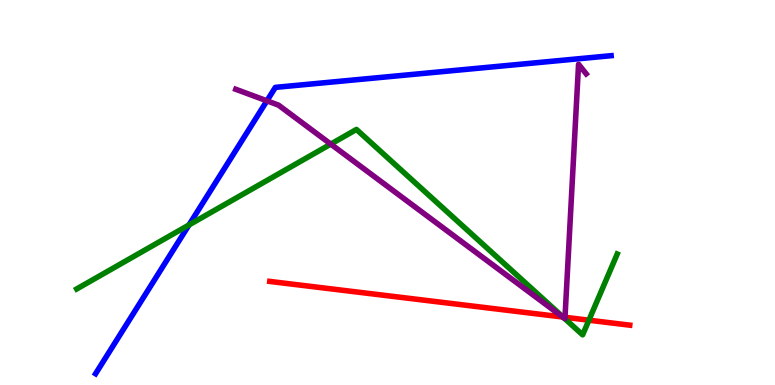[{'lines': ['blue', 'red'], 'intersections': []}, {'lines': ['green', 'red'], 'intersections': [{'x': 7.27, 'y': 1.76}, {'x': 7.6, 'y': 1.68}]}, {'lines': ['purple', 'red'], 'intersections': [{'x': 7.26, 'y': 1.77}, {'x': 7.29, 'y': 1.76}]}, {'lines': ['blue', 'green'], 'intersections': [{'x': 2.44, 'y': 4.16}]}, {'lines': ['blue', 'purple'], 'intersections': [{'x': 3.44, 'y': 7.38}]}, {'lines': ['green', 'purple'], 'intersections': [{'x': 4.27, 'y': 6.26}, {'x': 7.28, 'y': 1.73}]}]